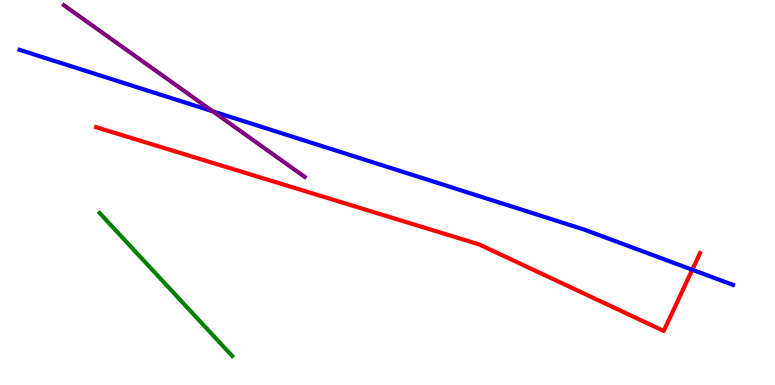[{'lines': ['blue', 'red'], 'intersections': [{'x': 8.93, 'y': 2.99}]}, {'lines': ['green', 'red'], 'intersections': []}, {'lines': ['purple', 'red'], 'intersections': []}, {'lines': ['blue', 'green'], 'intersections': []}, {'lines': ['blue', 'purple'], 'intersections': [{'x': 2.74, 'y': 7.11}]}, {'lines': ['green', 'purple'], 'intersections': []}]